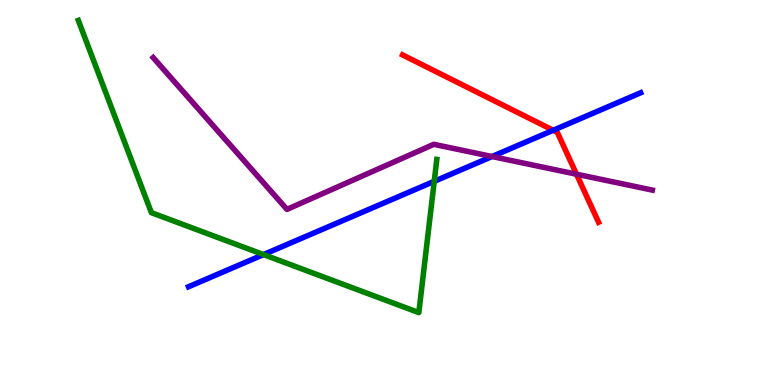[{'lines': ['blue', 'red'], 'intersections': [{'x': 7.14, 'y': 6.62}]}, {'lines': ['green', 'red'], 'intersections': []}, {'lines': ['purple', 'red'], 'intersections': [{'x': 7.44, 'y': 5.47}]}, {'lines': ['blue', 'green'], 'intersections': [{'x': 3.4, 'y': 3.39}, {'x': 5.6, 'y': 5.29}]}, {'lines': ['blue', 'purple'], 'intersections': [{'x': 6.35, 'y': 5.93}]}, {'lines': ['green', 'purple'], 'intersections': []}]